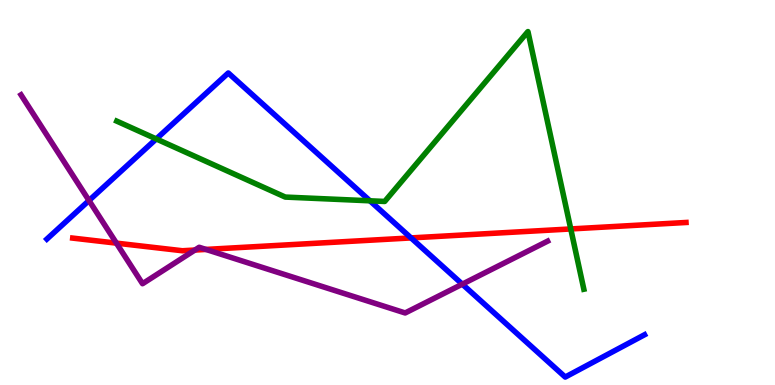[{'lines': ['blue', 'red'], 'intersections': [{'x': 5.3, 'y': 3.82}]}, {'lines': ['green', 'red'], 'intersections': [{'x': 7.36, 'y': 4.05}]}, {'lines': ['purple', 'red'], 'intersections': [{'x': 1.5, 'y': 3.68}, {'x': 2.51, 'y': 3.51}, {'x': 2.66, 'y': 3.52}]}, {'lines': ['blue', 'green'], 'intersections': [{'x': 2.02, 'y': 6.39}, {'x': 4.77, 'y': 4.78}]}, {'lines': ['blue', 'purple'], 'intersections': [{'x': 1.15, 'y': 4.79}, {'x': 5.97, 'y': 2.62}]}, {'lines': ['green', 'purple'], 'intersections': []}]